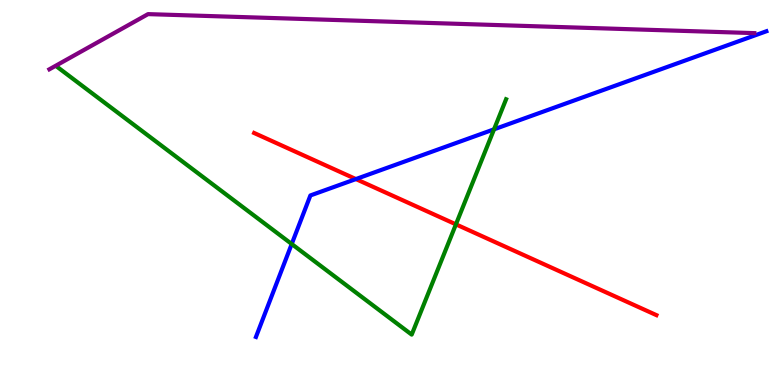[{'lines': ['blue', 'red'], 'intersections': [{'x': 4.59, 'y': 5.35}]}, {'lines': ['green', 'red'], 'intersections': [{'x': 5.88, 'y': 4.17}]}, {'lines': ['purple', 'red'], 'intersections': []}, {'lines': ['blue', 'green'], 'intersections': [{'x': 3.76, 'y': 3.66}, {'x': 6.37, 'y': 6.64}]}, {'lines': ['blue', 'purple'], 'intersections': []}, {'lines': ['green', 'purple'], 'intersections': []}]